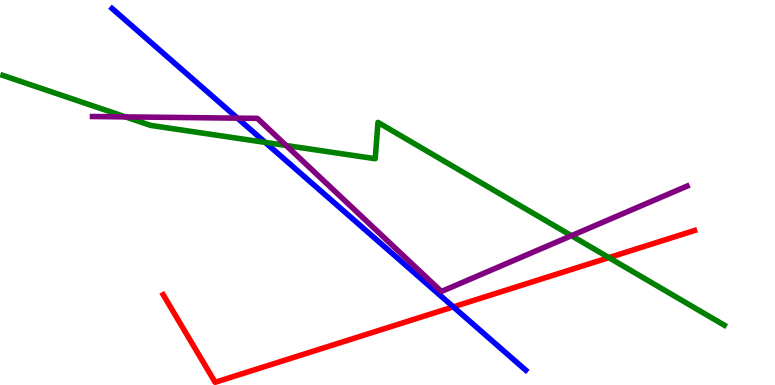[{'lines': ['blue', 'red'], 'intersections': [{'x': 5.85, 'y': 2.03}]}, {'lines': ['green', 'red'], 'intersections': [{'x': 7.86, 'y': 3.31}]}, {'lines': ['purple', 'red'], 'intersections': []}, {'lines': ['blue', 'green'], 'intersections': [{'x': 3.42, 'y': 6.3}]}, {'lines': ['blue', 'purple'], 'intersections': [{'x': 3.06, 'y': 6.93}]}, {'lines': ['green', 'purple'], 'intersections': [{'x': 1.62, 'y': 6.96}, {'x': 3.69, 'y': 6.22}, {'x': 7.37, 'y': 3.88}]}]